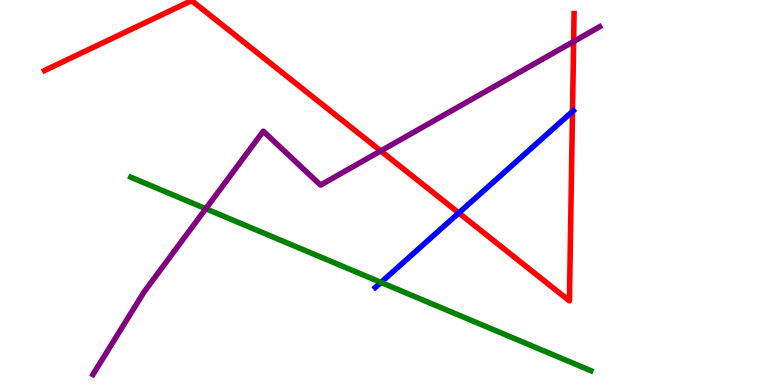[{'lines': ['blue', 'red'], 'intersections': [{'x': 5.92, 'y': 4.47}, {'x': 7.39, 'y': 7.11}]}, {'lines': ['green', 'red'], 'intersections': []}, {'lines': ['purple', 'red'], 'intersections': [{'x': 4.91, 'y': 6.08}, {'x': 7.4, 'y': 8.92}]}, {'lines': ['blue', 'green'], 'intersections': [{'x': 4.92, 'y': 2.66}]}, {'lines': ['blue', 'purple'], 'intersections': []}, {'lines': ['green', 'purple'], 'intersections': [{'x': 2.66, 'y': 4.58}]}]